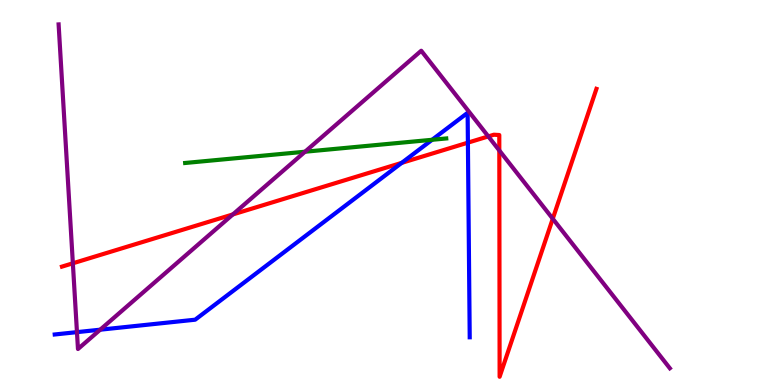[{'lines': ['blue', 'red'], 'intersections': [{'x': 5.18, 'y': 5.77}, {'x': 6.04, 'y': 6.29}]}, {'lines': ['green', 'red'], 'intersections': []}, {'lines': ['purple', 'red'], 'intersections': [{'x': 0.94, 'y': 3.16}, {'x': 3.0, 'y': 4.43}, {'x': 6.3, 'y': 6.46}, {'x': 6.44, 'y': 6.09}, {'x': 7.13, 'y': 4.32}]}, {'lines': ['blue', 'green'], 'intersections': [{'x': 5.58, 'y': 6.37}]}, {'lines': ['blue', 'purple'], 'intersections': [{'x': 0.993, 'y': 1.37}, {'x': 1.29, 'y': 1.44}]}, {'lines': ['green', 'purple'], 'intersections': [{'x': 3.94, 'y': 6.06}]}]